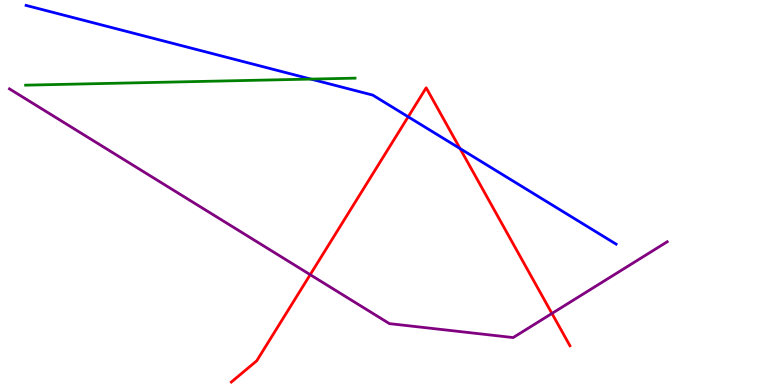[{'lines': ['blue', 'red'], 'intersections': [{'x': 5.27, 'y': 6.97}, {'x': 5.94, 'y': 6.14}]}, {'lines': ['green', 'red'], 'intersections': []}, {'lines': ['purple', 'red'], 'intersections': [{'x': 4.0, 'y': 2.87}, {'x': 7.12, 'y': 1.86}]}, {'lines': ['blue', 'green'], 'intersections': [{'x': 4.01, 'y': 7.95}]}, {'lines': ['blue', 'purple'], 'intersections': []}, {'lines': ['green', 'purple'], 'intersections': []}]